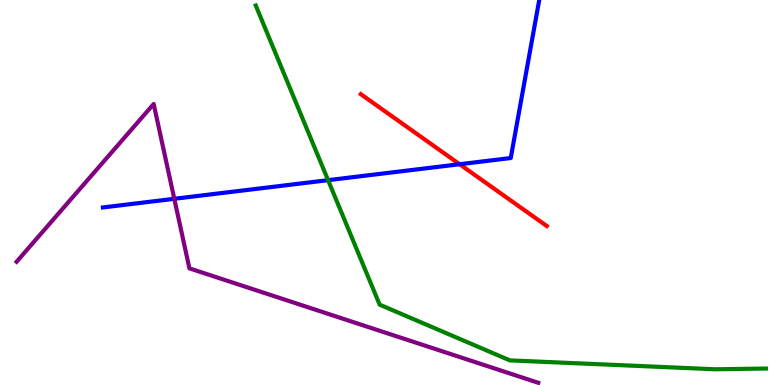[{'lines': ['blue', 'red'], 'intersections': [{'x': 5.93, 'y': 5.73}]}, {'lines': ['green', 'red'], 'intersections': []}, {'lines': ['purple', 'red'], 'intersections': []}, {'lines': ['blue', 'green'], 'intersections': [{'x': 4.23, 'y': 5.32}]}, {'lines': ['blue', 'purple'], 'intersections': [{'x': 2.25, 'y': 4.84}]}, {'lines': ['green', 'purple'], 'intersections': []}]